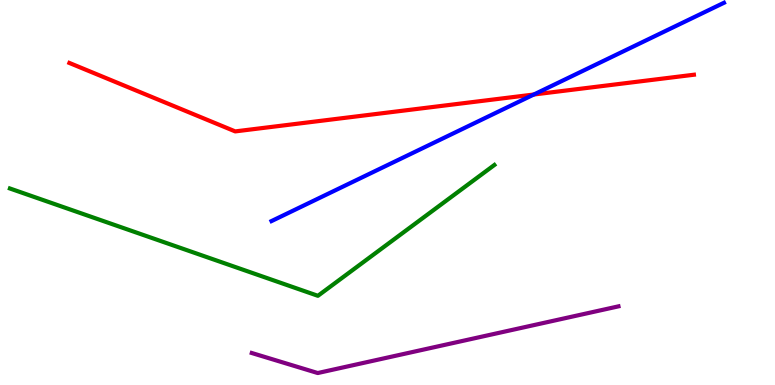[{'lines': ['blue', 'red'], 'intersections': [{'x': 6.89, 'y': 7.55}]}, {'lines': ['green', 'red'], 'intersections': []}, {'lines': ['purple', 'red'], 'intersections': []}, {'lines': ['blue', 'green'], 'intersections': []}, {'lines': ['blue', 'purple'], 'intersections': []}, {'lines': ['green', 'purple'], 'intersections': []}]